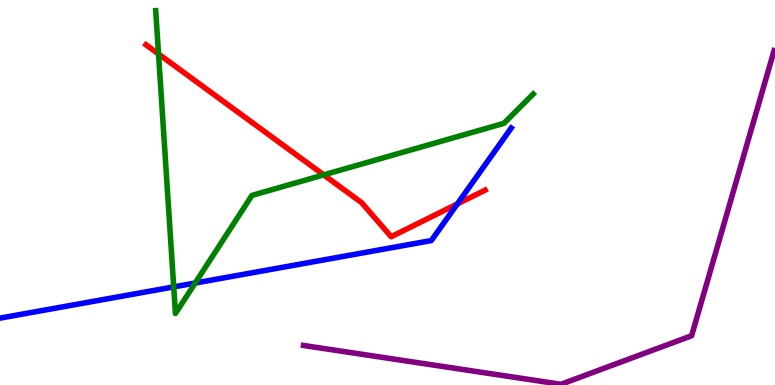[{'lines': ['blue', 'red'], 'intersections': [{'x': 5.9, 'y': 4.7}]}, {'lines': ['green', 'red'], 'intersections': [{'x': 2.05, 'y': 8.6}, {'x': 4.18, 'y': 5.46}]}, {'lines': ['purple', 'red'], 'intersections': []}, {'lines': ['blue', 'green'], 'intersections': [{'x': 2.24, 'y': 2.55}, {'x': 2.52, 'y': 2.65}]}, {'lines': ['blue', 'purple'], 'intersections': []}, {'lines': ['green', 'purple'], 'intersections': []}]